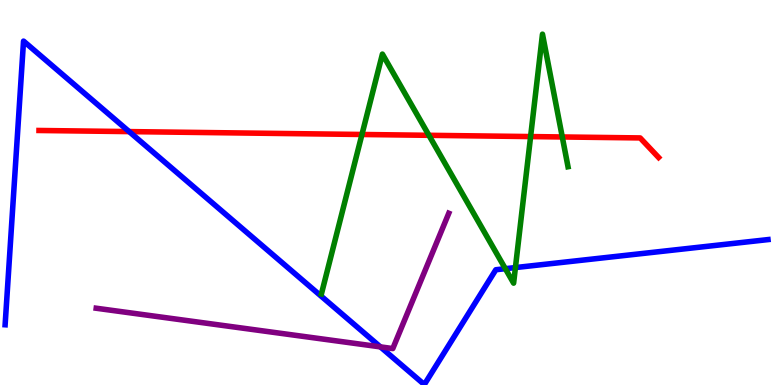[{'lines': ['blue', 'red'], 'intersections': [{'x': 1.67, 'y': 6.58}]}, {'lines': ['green', 'red'], 'intersections': [{'x': 4.67, 'y': 6.51}, {'x': 5.53, 'y': 6.49}, {'x': 6.85, 'y': 6.45}, {'x': 7.26, 'y': 6.44}]}, {'lines': ['purple', 'red'], 'intersections': []}, {'lines': ['blue', 'green'], 'intersections': [{'x': 6.52, 'y': 3.02}, {'x': 6.65, 'y': 3.05}]}, {'lines': ['blue', 'purple'], 'intersections': [{'x': 4.91, 'y': 0.99}]}, {'lines': ['green', 'purple'], 'intersections': []}]